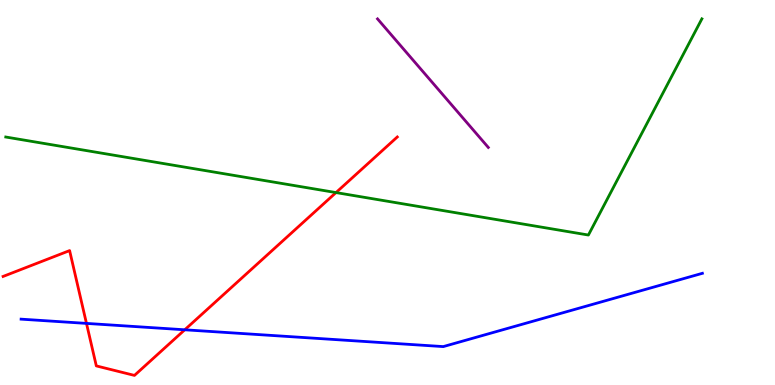[{'lines': ['blue', 'red'], 'intersections': [{'x': 1.12, 'y': 1.6}, {'x': 2.38, 'y': 1.43}]}, {'lines': ['green', 'red'], 'intersections': [{'x': 4.34, 'y': 5.0}]}, {'lines': ['purple', 'red'], 'intersections': []}, {'lines': ['blue', 'green'], 'intersections': []}, {'lines': ['blue', 'purple'], 'intersections': []}, {'lines': ['green', 'purple'], 'intersections': []}]